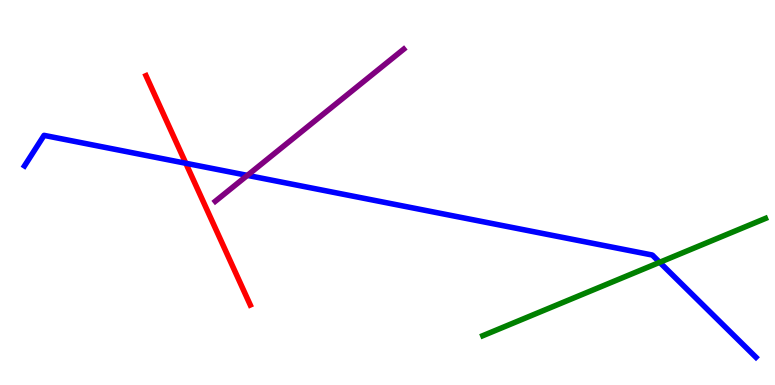[{'lines': ['blue', 'red'], 'intersections': [{'x': 2.4, 'y': 5.76}]}, {'lines': ['green', 'red'], 'intersections': []}, {'lines': ['purple', 'red'], 'intersections': []}, {'lines': ['blue', 'green'], 'intersections': [{'x': 8.51, 'y': 3.19}]}, {'lines': ['blue', 'purple'], 'intersections': [{'x': 3.19, 'y': 5.44}]}, {'lines': ['green', 'purple'], 'intersections': []}]